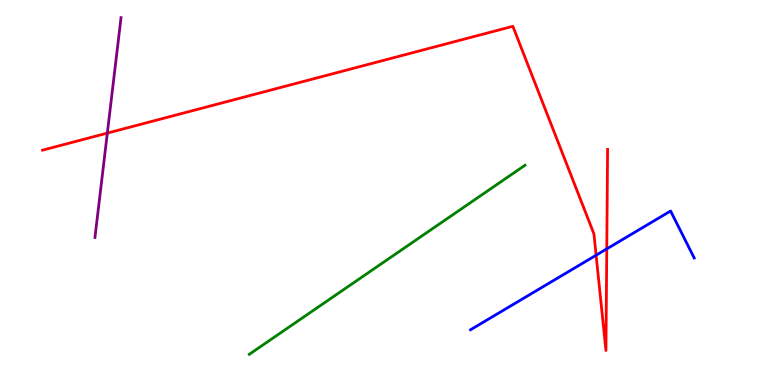[{'lines': ['blue', 'red'], 'intersections': [{'x': 7.69, 'y': 3.37}, {'x': 7.83, 'y': 3.54}]}, {'lines': ['green', 'red'], 'intersections': []}, {'lines': ['purple', 'red'], 'intersections': [{'x': 1.38, 'y': 6.54}]}, {'lines': ['blue', 'green'], 'intersections': []}, {'lines': ['blue', 'purple'], 'intersections': []}, {'lines': ['green', 'purple'], 'intersections': []}]